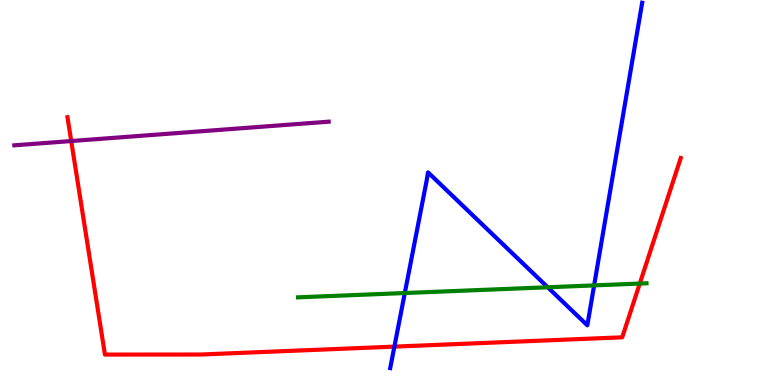[{'lines': ['blue', 'red'], 'intersections': [{'x': 5.09, 'y': 0.997}]}, {'lines': ['green', 'red'], 'intersections': [{'x': 8.26, 'y': 2.63}]}, {'lines': ['purple', 'red'], 'intersections': [{'x': 0.919, 'y': 6.34}]}, {'lines': ['blue', 'green'], 'intersections': [{'x': 5.22, 'y': 2.39}, {'x': 7.07, 'y': 2.54}, {'x': 7.67, 'y': 2.59}]}, {'lines': ['blue', 'purple'], 'intersections': []}, {'lines': ['green', 'purple'], 'intersections': []}]